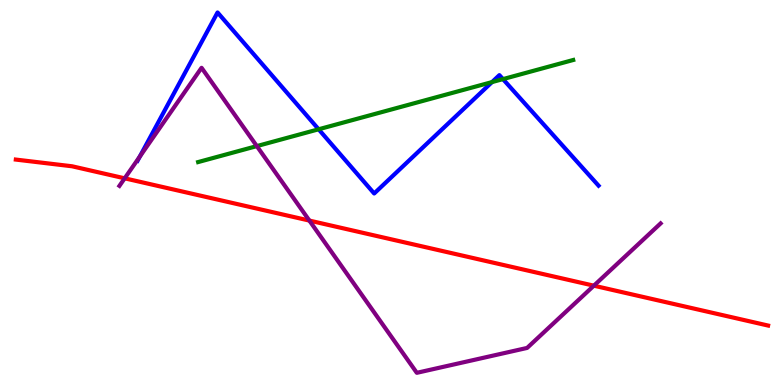[{'lines': ['blue', 'red'], 'intersections': []}, {'lines': ['green', 'red'], 'intersections': []}, {'lines': ['purple', 'red'], 'intersections': [{'x': 1.61, 'y': 5.37}, {'x': 3.99, 'y': 4.27}, {'x': 7.66, 'y': 2.58}]}, {'lines': ['blue', 'green'], 'intersections': [{'x': 4.11, 'y': 6.64}, {'x': 6.35, 'y': 7.87}, {'x': 6.49, 'y': 7.95}]}, {'lines': ['blue', 'purple'], 'intersections': [{'x': 1.8, 'y': 5.93}]}, {'lines': ['green', 'purple'], 'intersections': [{'x': 3.31, 'y': 6.21}]}]